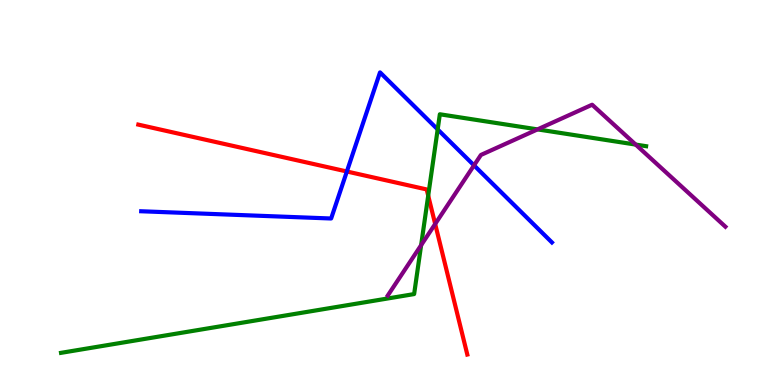[{'lines': ['blue', 'red'], 'intersections': [{'x': 4.48, 'y': 5.55}]}, {'lines': ['green', 'red'], 'intersections': [{'x': 5.53, 'y': 4.92}]}, {'lines': ['purple', 'red'], 'intersections': [{'x': 5.62, 'y': 4.18}]}, {'lines': ['blue', 'green'], 'intersections': [{'x': 5.65, 'y': 6.64}]}, {'lines': ['blue', 'purple'], 'intersections': [{'x': 6.12, 'y': 5.71}]}, {'lines': ['green', 'purple'], 'intersections': [{'x': 5.43, 'y': 3.63}, {'x': 6.94, 'y': 6.64}, {'x': 8.2, 'y': 6.24}]}]